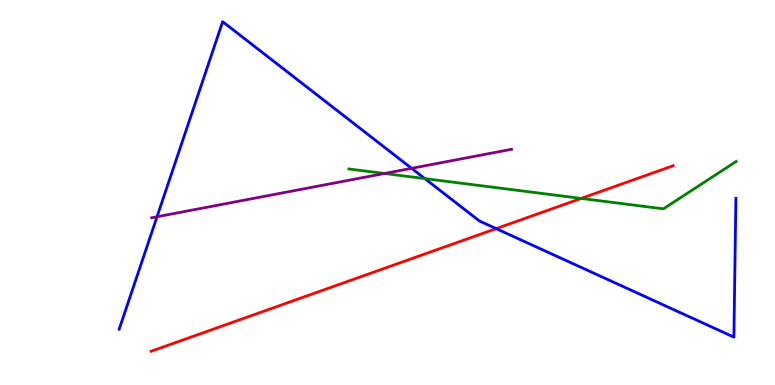[{'lines': ['blue', 'red'], 'intersections': [{'x': 6.4, 'y': 4.06}]}, {'lines': ['green', 'red'], 'intersections': [{'x': 7.5, 'y': 4.85}]}, {'lines': ['purple', 'red'], 'intersections': []}, {'lines': ['blue', 'green'], 'intersections': [{'x': 5.48, 'y': 5.36}]}, {'lines': ['blue', 'purple'], 'intersections': [{'x': 2.03, 'y': 4.37}, {'x': 5.31, 'y': 5.63}]}, {'lines': ['green', 'purple'], 'intersections': [{'x': 4.96, 'y': 5.49}]}]